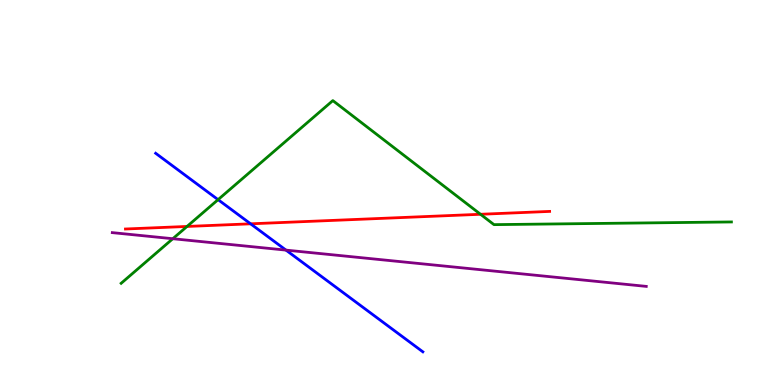[{'lines': ['blue', 'red'], 'intersections': [{'x': 3.23, 'y': 4.19}]}, {'lines': ['green', 'red'], 'intersections': [{'x': 2.41, 'y': 4.12}, {'x': 6.2, 'y': 4.43}]}, {'lines': ['purple', 'red'], 'intersections': []}, {'lines': ['blue', 'green'], 'intersections': [{'x': 2.81, 'y': 4.81}]}, {'lines': ['blue', 'purple'], 'intersections': [{'x': 3.69, 'y': 3.5}]}, {'lines': ['green', 'purple'], 'intersections': [{'x': 2.23, 'y': 3.8}]}]